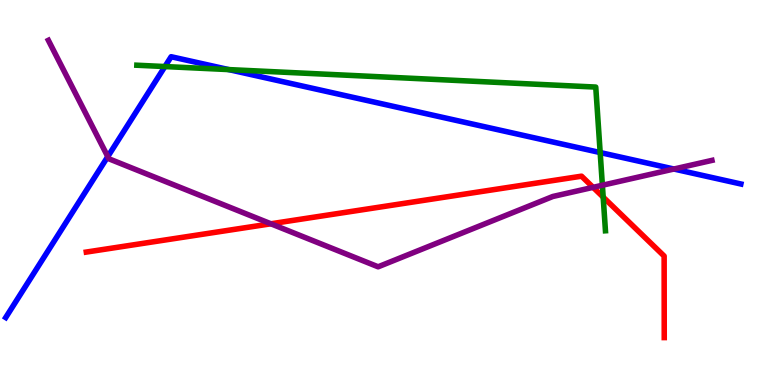[{'lines': ['blue', 'red'], 'intersections': []}, {'lines': ['green', 'red'], 'intersections': [{'x': 7.78, 'y': 4.88}]}, {'lines': ['purple', 'red'], 'intersections': [{'x': 3.5, 'y': 4.19}, {'x': 7.65, 'y': 5.13}]}, {'lines': ['blue', 'green'], 'intersections': [{'x': 2.13, 'y': 8.27}, {'x': 2.95, 'y': 8.19}, {'x': 7.74, 'y': 6.04}]}, {'lines': ['blue', 'purple'], 'intersections': [{'x': 1.39, 'y': 5.93}, {'x': 8.7, 'y': 5.61}]}, {'lines': ['green', 'purple'], 'intersections': [{'x': 7.77, 'y': 5.19}]}]